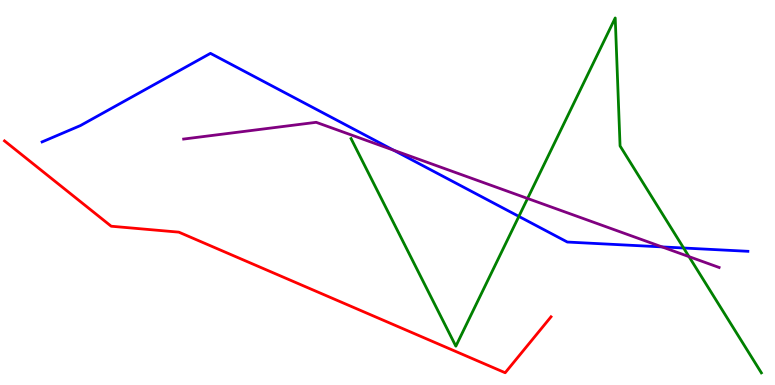[{'lines': ['blue', 'red'], 'intersections': []}, {'lines': ['green', 'red'], 'intersections': []}, {'lines': ['purple', 'red'], 'intersections': []}, {'lines': ['blue', 'green'], 'intersections': [{'x': 6.7, 'y': 4.38}, {'x': 8.82, 'y': 3.56}]}, {'lines': ['blue', 'purple'], 'intersections': [{'x': 5.08, 'y': 6.1}, {'x': 8.54, 'y': 3.59}]}, {'lines': ['green', 'purple'], 'intersections': [{'x': 6.81, 'y': 4.84}, {'x': 8.89, 'y': 3.33}]}]